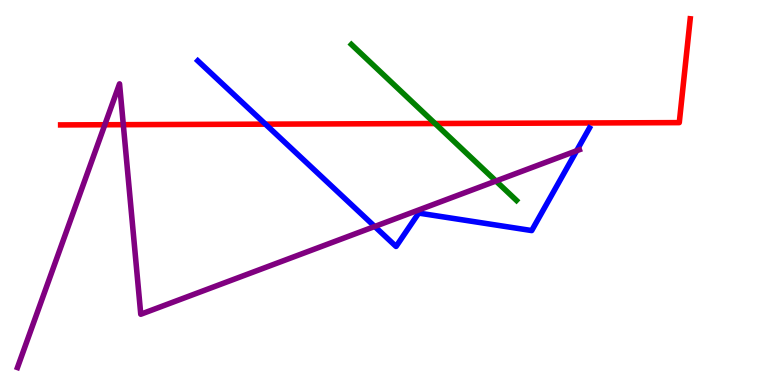[{'lines': ['blue', 'red'], 'intersections': [{'x': 3.43, 'y': 6.78}]}, {'lines': ['green', 'red'], 'intersections': [{'x': 5.61, 'y': 6.79}]}, {'lines': ['purple', 'red'], 'intersections': [{'x': 1.35, 'y': 6.76}, {'x': 1.59, 'y': 6.76}]}, {'lines': ['blue', 'green'], 'intersections': []}, {'lines': ['blue', 'purple'], 'intersections': [{'x': 4.84, 'y': 4.12}, {'x': 7.44, 'y': 6.08}]}, {'lines': ['green', 'purple'], 'intersections': [{'x': 6.4, 'y': 5.3}]}]